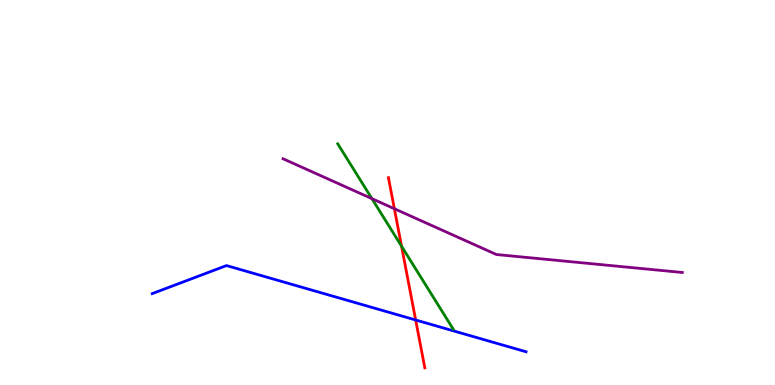[{'lines': ['blue', 'red'], 'intersections': [{'x': 5.36, 'y': 1.69}]}, {'lines': ['green', 'red'], 'intersections': [{'x': 5.18, 'y': 3.6}]}, {'lines': ['purple', 'red'], 'intersections': [{'x': 5.09, 'y': 4.58}]}, {'lines': ['blue', 'green'], 'intersections': []}, {'lines': ['blue', 'purple'], 'intersections': []}, {'lines': ['green', 'purple'], 'intersections': [{'x': 4.8, 'y': 4.84}]}]